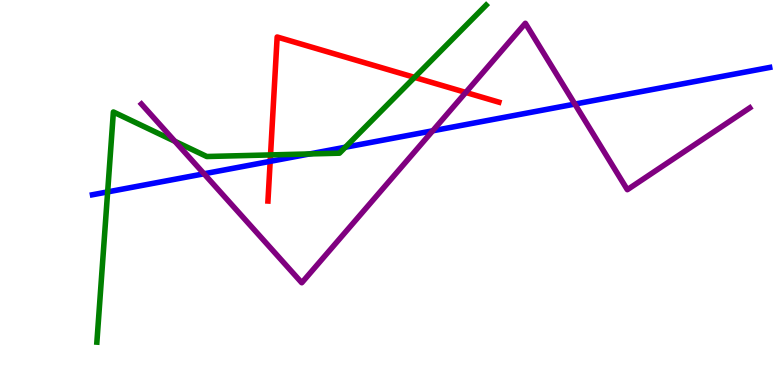[{'lines': ['blue', 'red'], 'intersections': [{'x': 3.49, 'y': 5.81}]}, {'lines': ['green', 'red'], 'intersections': [{'x': 3.49, 'y': 5.98}, {'x': 5.35, 'y': 7.99}]}, {'lines': ['purple', 'red'], 'intersections': [{'x': 6.01, 'y': 7.6}]}, {'lines': ['blue', 'green'], 'intersections': [{'x': 1.39, 'y': 5.02}, {'x': 4.0, 'y': 6.0}, {'x': 4.46, 'y': 6.18}]}, {'lines': ['blue', 'purple'], 'intersections': [{'x': 2.63, 'y': 5.49}, {'x': 5.58, 'y': 6.6}, {'x': 7.42, 'y': 7.3}]}, {'lines': ['green', 'purple'], 'intersections': [{'x': 2.26, 'y': 6.33}]}]